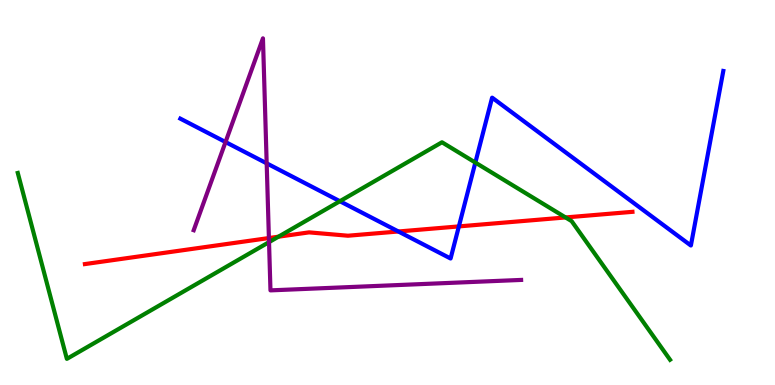[{'lines': ['blue', 'red'], 'intersections': [{'x': 5.14, 'y': 3.99}, {'x': 5.92, 'y': 4.12}]}, {'lines': ['green', 'red'], 'intersections': [{'x': 3.59, 'y': 3.85}, {'x': 7.3, 'y': 4.35}]}, {'lines': ['purple', 'red'], 'intersections': [{'x': 3.47, 'y': 3.82}]}, {'lines': ['blue', 'green'], 'intersections': [{'x': 4.39, 'y': 4.77}, {'x': 6.13, 'y': 5.78}]}, {'lines': ['blue', 'purple'], 'intersections': [{'x': 2.91, 'y': 6.31}, {'x': 3.44, 'y': 5.76}]}, {'lines': ['green', 'purple'], 'intersections': [{'x': 3.47, 'y': 3.71}]}]